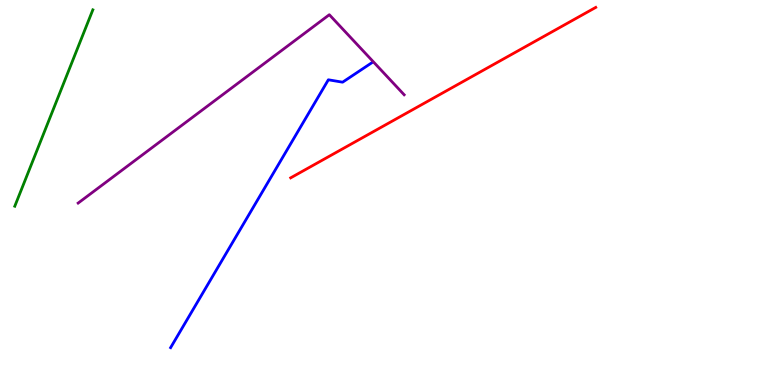[{'lines': ['blue', 'red'], 'intersections': []}, {'lines': ['green', 'red'], 'intersections': []}, {'lines': ['purple', 'red'], 'intersections': []}, {'lines': ['blue', 'green'], 'intersections': []}, {'lines': ['blue', 'purple'], 'intersections': []}, {'lines': ['green', 'purple'], 'intersections': []}]